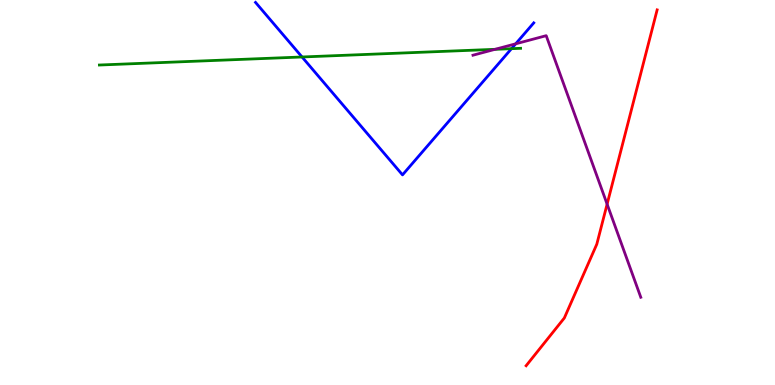[{'lines': ['blue', 'red'], 'intersections': []}, {'lines': ['green', 'red'], 'intersections': []}, {'lines': ['purple', 'red'], 'intersections': [{'x': 7.83, 'y': 4.7}]}, {'lines': ['blue', 'green'], 'intersections': [{'x': 3.9, 'y': 8.52}, {'x': 6.6, 'y': 8.74}]}, {'lines': ['blue', 'purple'], 'intersections': [{'x': 6.65, 'y': 8.86}]}, {'lines': ['green', 'purple'], 'intersections': [{'x': 6.39, 'y': 8.72}]}]